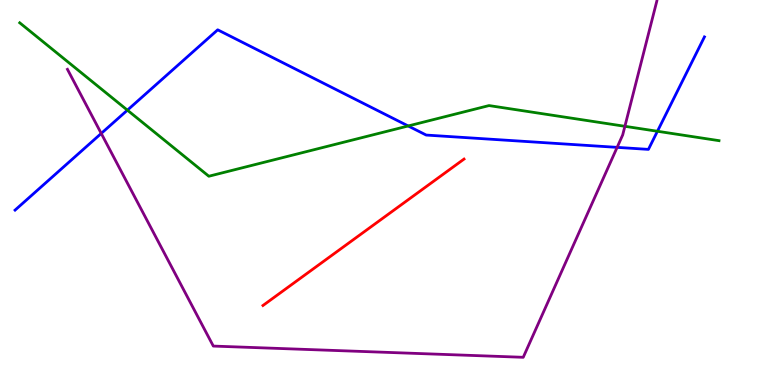[{'lines': ['blue', 'red'], 'intersections': []}, {'lines': ['green', 'red'], 'intersections': []}, {'lines': ['purple', 'red'], 'intersections': []}, {'lines': ['blue', 'green'], 'intersections': [{'x': 1.64, 'y': 7.14}, {'x': 5.27, 'y': 6.73}, {'x': 8.48, 'y': 6.59}]}, {'lines': ['blue', 'purple'], 'intersections': [{'x': 1.31, 'y': 6.53}, {'x': 7.96, 'y': 6.17}]}, {'lines': ['green', 'purple'], 'intersections': [{'x': 8.06, 'y': 6.72}]}]